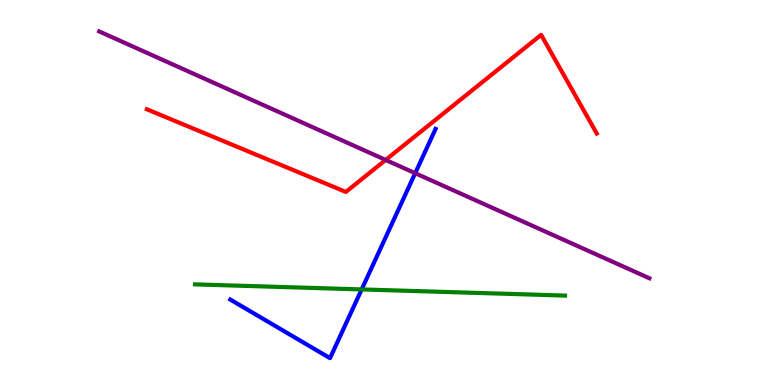[{'lines': ['blue', 'red'], 'intersections': []}, {'lines': ['green', 'red'], 'intersections': []}, {'lines': ['purple', 'red'], 'intersections': [{'x': 4.98, 'y': 5.85}]}, {'lines': ['blue', 'green'], 'intersections': [{'x': 4.67, 'y': 2.48}]}, {'lines': ['blue', 'purple'], 'intersections': [{'x': 5.36, 'y': 5.5}]}, {'lines': ['green', 'purple'], 'intersections': []}]